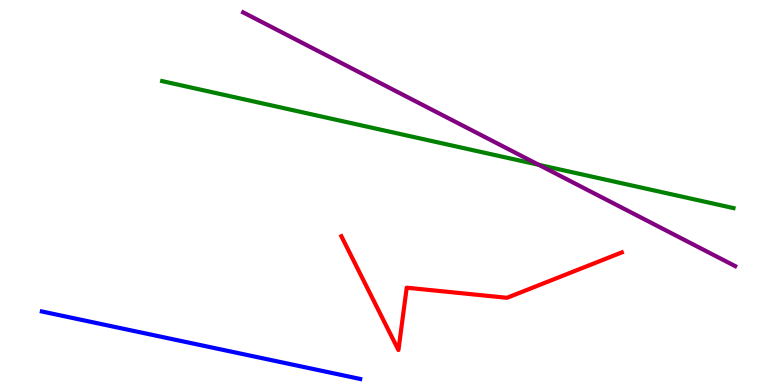[{'lines': ['blue', 'red'], 'intersections': []}, {'lines': ['green', 'red'], 'intersections': []}, {'lines': ['purple', 'red'], 'intersections': []}, {'lines': ['blue', 'green'], 'intersections': []}, {'lines': ['blue', 'purple'], 'intersections': []}, {'lines': ['green', 'purple'], 'intersections': [{'x': 6.95, 'y': 5.72}]}]